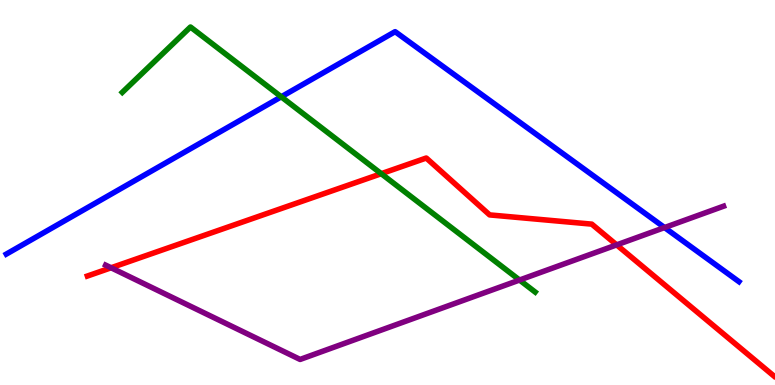[{'lines': ['blue', 'red'], 'intersections': []}, {'lines': ['green', 'red'], 'intersections': [{'x': 4.92, 'y': 5.49}]}, {'lines': ['purple', 'red'], 'intersections': [{'x': 1.43, 'y': 3.04}, {'x': 7.96, 'y': 3.64}]}, {'lines': ['blue', 'green'], 'intersections': [{'x': 3.63, 'y': 7.49}]}, {'lines': ['blue', 'purple'], 'intersections': [{'x': 8.57, 'y': 4.09}]}, {'lines': ['green', 'purple'], 'intersections': [{'x': 6.7, 'y': 2.73}]}]